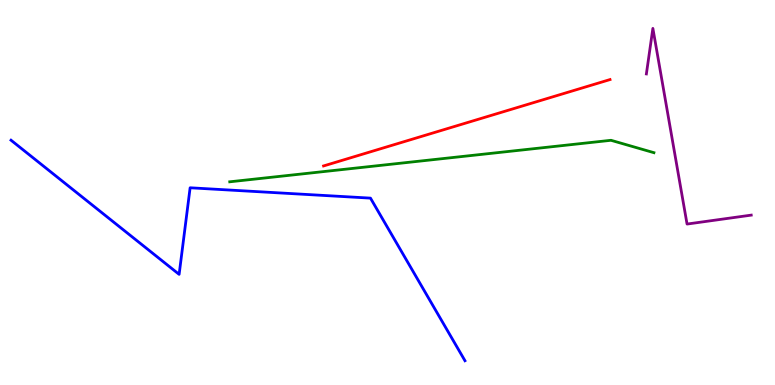[{'lines': ['blue', 'red'], 'intersections': []}, {'lines': ['green', 'red'], 'intersections': []}, {'lines': ['purple', 'red'], 'intersections': []}, {'lines': ['blue', 'green'], 'intersections': []}, {'lines': ['blue', 'purple'], 'intersections': []}, {'lines': ['green', 'purple'], 'intersections': []}]